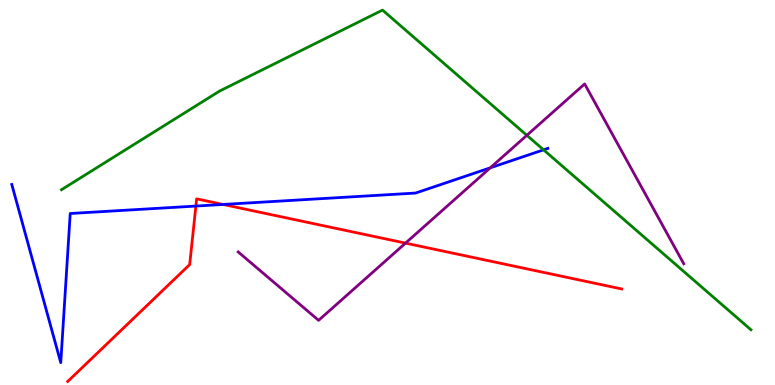[{'lines': ['blue', 'red'], 'intersections': [{'x': 2.53, 'y': 4.65}, {'x': 2.88, 'y': 4.69}]}, {'lines': ['green', 'red'], 'intersections': []}, {'lines': ['purple', 'red'], 'intersections': [{'x': 5.23, 'y': 3.69}]}, {'lines': ['blue', 'green'], 'intersections': [{'x': 7.01, 'y': 6.11}]}, {'lines': ['blue', 'purple'], 'intersections': [{'x': 6.33, 'y': 5.64}]}, {'lines': ['green', 'purple'], 'intersections': [{'x': 6.8, 'y': 6.49}]}]